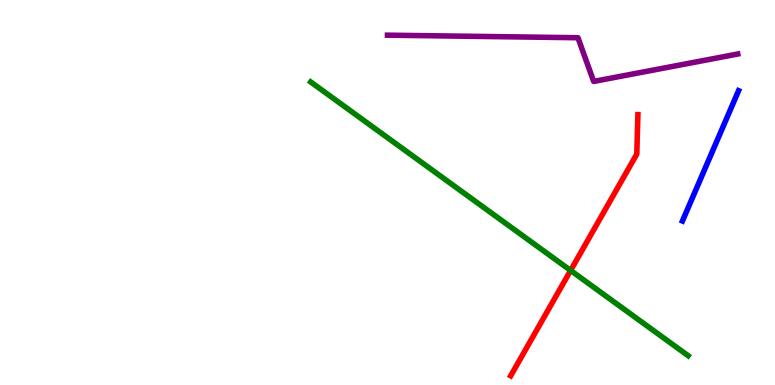[{'lines': ['blue', 'red'], 'intersections': []}, {'lines': ['green', 'red'], 'intersections': [{'x': 7.36, 'y': 2.98}]}, {'lines': ['purple', 'red'], 'intersections': []}, {'lines': ['blue', 'green'], 'intersections': []}, {'lines': ['blue', 'purple'], 'intersections': []}, {'lines': ['green', 'purple'], 'intersections': []}]